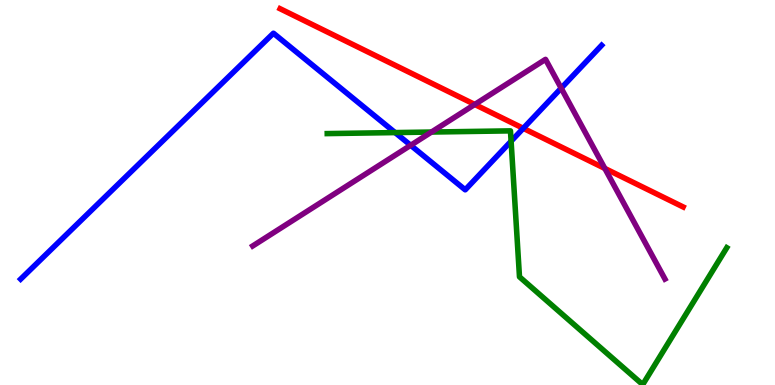[{'lines': ['blue', 'red'], 'intersections': [{'x': 6.75, 'y': 6.67}]}, {'lines': ['green', 'red'], 'intersections': []}, {'lines': ['purple', 'red'], 'intersections': [{'x': 6.13, 'y': 7.29}, {'x': 7.8, 'y': 5.63}]}, {'lines': ['blue', 'green'], 'intersections': [{'x': 5.1, 'y': 6.56}, {'x': 6.59, 'y': 6.33}]}, {'lines': ['blue', 'purple'], 'intersections': [{'x': 5.3, 'y': 6.23}, {'x': 7.24, 'y': 7.71}]}, {'lines': ['green', 'purple'], 'intersections': [{'x': 5.57, 'y': 6.57}]}]